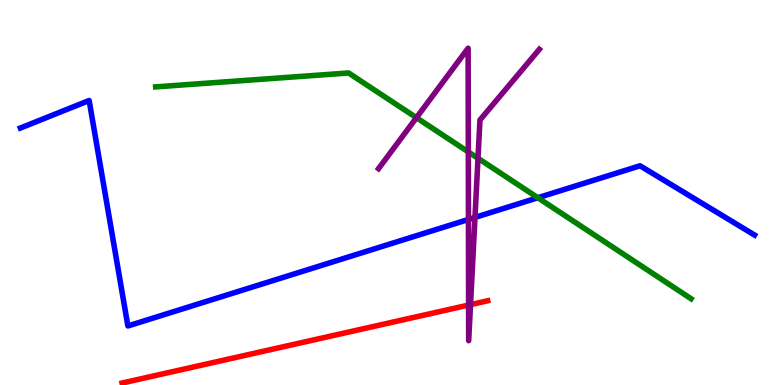[{'lines': ['blue', 'red'], 'intersections': []}, {'lines': ['green', 'red'], 'intersections': []}, {'lines': ['purple', 'red'], 'intersections': [{'x': 6.05, 'y': 2.08}, {'x': 6.07, 'y': 2.09}]}, {'lines': ['blue', 'green'], 'intersections': [{'x': 6.94, 'y': 4.86}]}, {'lines': ['blue', 'purple'], 'intersections': [{'x': 6.04, 'y': 4.3}, {'x': 6.13, 'y': 4.35}]}, {'lines': ['green', 'purple'], 'intersections': [{'x': 5.37, 'y': 6.94}, {'x': 6.04, 'y': 6.05}, {'x': 6.17, 'y': 5.89}]}]